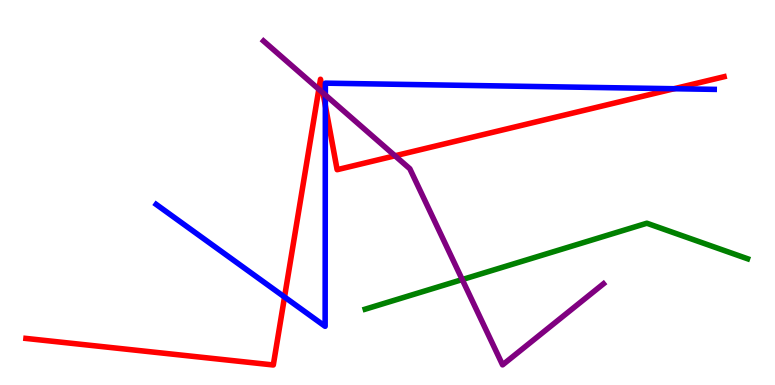[{'lines': ['blue', 'red'], 'intersections': [{'x': 3.67, 'y': 2.29}, {'x': 4.2, 'y': 7.26}, {'x': 8.7, 'y': 7.7}]}, {'lines': ['green', 'red'], 'intersections': []}, {'lines': ['purple', 'red'], 'intersections': [{'x': 4.11, 'y': 7.68}, {'x': 4.17, 'y': 7.59}, {'x': 5.1, 'y': 5.95}]}, {'lines': ['blue', 'green'], 'intersections': []}, {'lines': ['blue', 'purple'], 'intersections': [{'x': 4.2, 'y': 7.53}]}, {'lines': ['green', 'purple'], 'intersections': [{'x': 5.96, 'y': 2.74}]}]